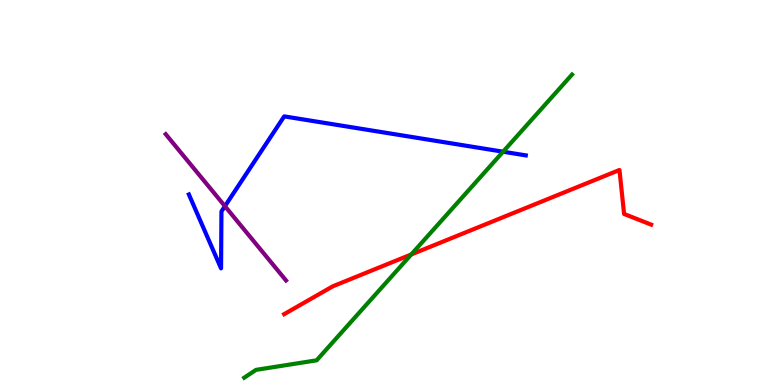[{'lines': ['blue', 'red'], 'intersections': []}, {'lines': ['green', 'red'], 'intersections': [{'x': 5.31, 'y': 3.39}]}, {'lines': ['purple', 'red'], 'intersections': []}, {'lines': ['blue', 'green'], 'intersections': [{'x': 6.49, 'y': 6.06}]}, {'lines': ['blue', 'purple'], 'intersections': [{'x': 2.9, 'y': 4.64}]}, {'lines': ['green', 'purple'], 'intersections': []}]